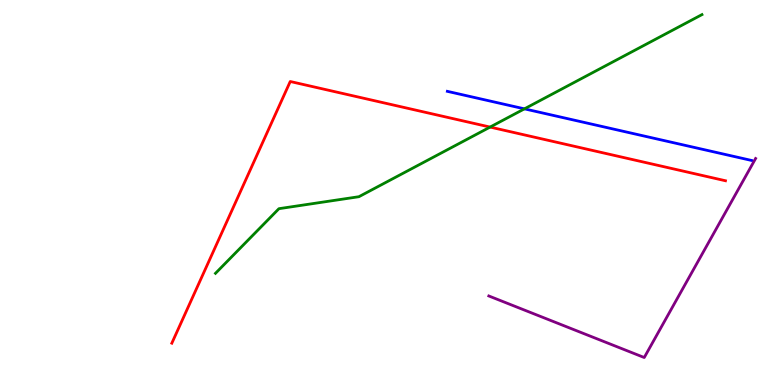[{'lines': ['blue', 'red'], 'intersections': []}, {'lines': ['green', 'red'], 'intersections': [{'x': 6.32, 'y': 6.7}]}, {'lines': ['purple', 'red'], 'intersections': []}, {'lines': ['blue', 'green'], 'intersections': [{'x': 6.77, 'y': 7.17}]}, {'lines': ['blue', 'purple'], 'intersections': []}, {'lines': ['green', 'purple'], 'intersections': []}]